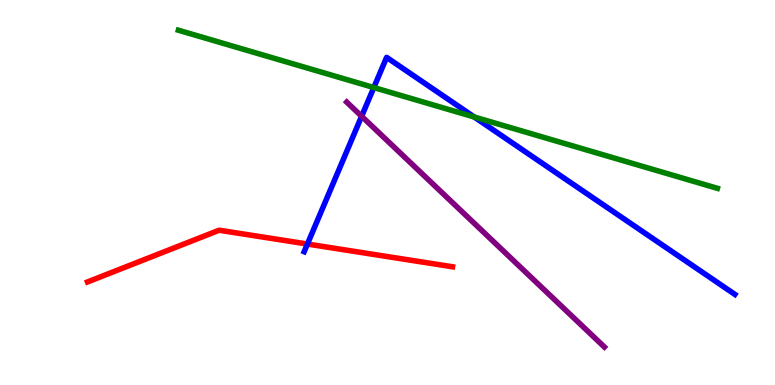[{'lines': ['blue', 'red'], 'intersections': [{'x': 3.97, 'y': 3.66}]}, {'lines': ['green', 'red'], 'intersections': []}, {'lines': ['purple', 'red'], 'intersections': []}, {'lines': ['blue', 'green'], 'intersections': [{'x': 4.82, 'y': 7.73}, {'x': 6.12, 'y': 6.96}]}, {'lines': ['blue', 'purple'], 'intersections': [{'x': 4.67, 'y': 6.98}]}, {'lines': ['green', 'purple'], 'intersections': []}]